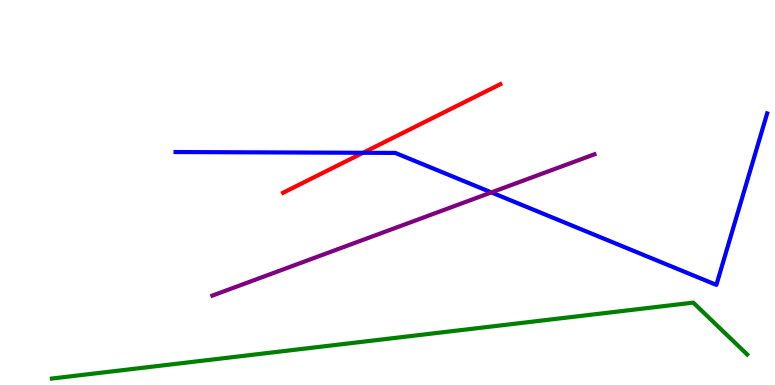[{'lines': ['blue', 'red'], 'intersections': [{'x': 4.68, 'y': 6.03}]}, {'lines': ['green', 'red'], 'intersections': []}, {'lines': ['purple', 'red'], 'intersections': []}, {'lines': ['blue', 'green'], 'intersections': []}, {'lines': ['blue', 'purple'], 'intersections': [{'x': 6.34, 'y': 5.0}]}, {'lines': ['green', 'purple'], 'intersections': []}]